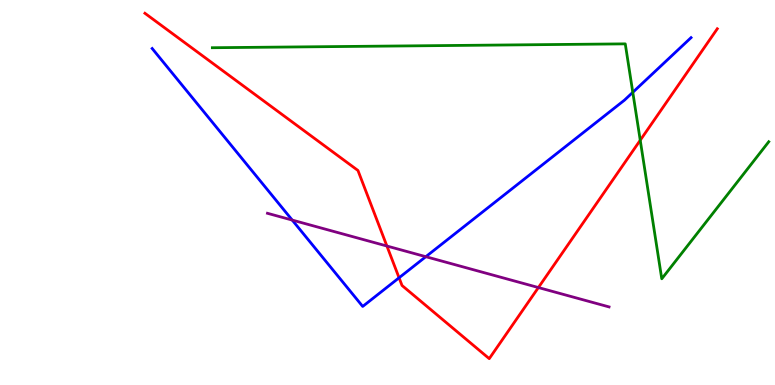[{'lines': ['blue', 'red'], 'intersections': [{'x': 5.15, 'y': 2.79}]}, {'lines': ['green', 'red'], 'intersections': [{'x': 8.26, 'y': 6.36}]}, {'lines': ['purple', 'red'], 'intersections': [{'x': 4.99, 'y': 3.61}, {'x': 6.95, 'y': 2.53}]}, {'lines': ['blue', 'green'], 'intersections': [{'x': 8.17, 'y': 7.6}]}, {'lines': ['blue', 'purple'], 'intersections': [{'x': 3.77, 'y': 4.28}, {'x': 5.49, 'y': 3.33}]}, {'lines': ['green', 'purple'], 'intersections': []}]